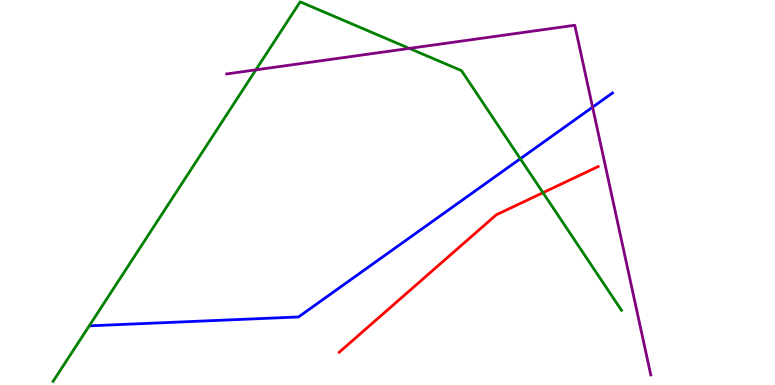[{'lines': ['blue', 'red'], 'intersections': []}, {'lines': ['green', 'red'], 'intersections': [{'x': 7.01, 'y': 4.99}]}, {'lines': ['purple', 'red'], 'intersections': []}, {'lines': ['blue', 'green'], 'intersections': [{'x': 6.71, 'y': 5.88}]}, {'lines': ['blue', 'purple'], 'intersections': [{'x': 7.65, 'y': 7.22}]}, {'lines': ['green', 'purple'], 'intersections': [{'x': 3.3, 'y': 8.19}, {'x': 5.28, 'y': 8.74}]}]